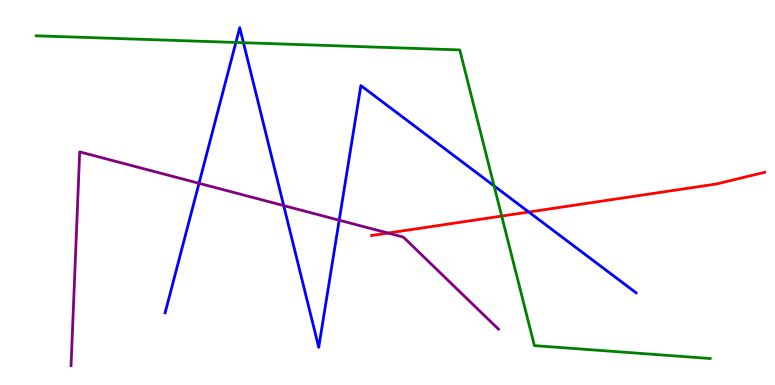[{'lines': ['blue', 'red'], 'intersections': [{'x': 6.82, 'y': 4.49}]}, {'lines': ['green', 'red'], 'intersections': [{'x': 6.47, 'y': 4.39}]}, {'lines': ['purple', 'red'], 'intersections': [{'x': 5.01, 'y': 3.95}]}, {'lines': ['blue', 'green'], 'intersections': [{'x': 3.04, 'y': 8.9}, {'x': 3.14, 'y': 8.89}, {'x': 6.38, 'y': 5.17}]}, {'lines': ['blue', 'purple'], 'intersections': [{'x': 2.57, 'y': 5.24}, {'x': 3.66, 'y': 4.66}, {'x': 4.38, 'y': 4.28}]}, {'lines': ['green', 'purple'], 'intersections': []}]